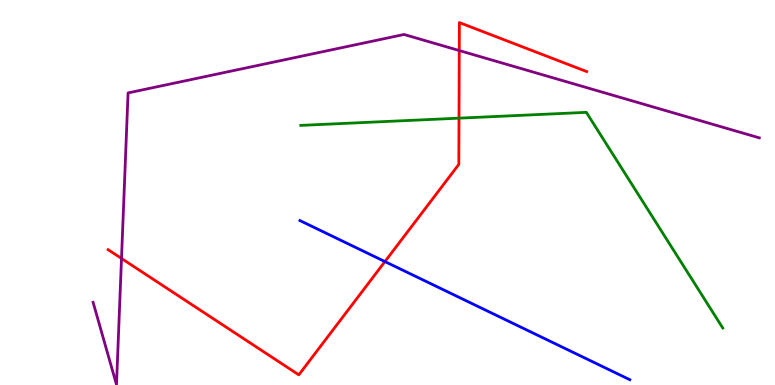[{'lines': ['blue', 'red'], 'intersections': [{'x': 4.97, 'y': 3.21}]}, {'lines': ['green', 'red'], 'intersections': [{'x': 5.92, 'y': 6.93}]}, {'lines': ['purple', 'red'], 'intersections': [{'x': 1.57, 'y': 3.29}, {'x': 5.93, 'y': 8.69}]}, {'lines': ['blue', 'green'], 'intersections': []}, {'lines': ['blue', 'purple'], 'intersections': []}, {'lines': ['green', 'purple'], 'intersections': []}]